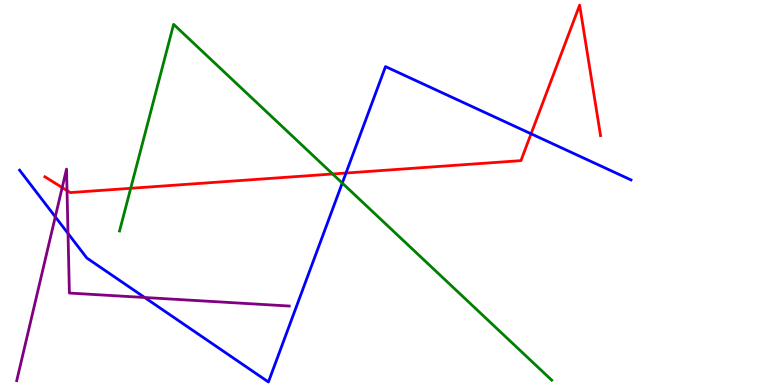[{'lines': ['blue', 'red'], 'intersections': [{'x': 4.46, 'y': 5.51}, {'x': 6.85, 'y': 6.53}]}, {'lines': ['green', 'red'], 'intersections': [{'x': 1.69, 'y': 5.11}, {'x': 4.29, 'y': 5.48}]}, {'lines': ['purple', 'red'], 'intersections': [{'x': 0.802, 'y': 5.13}, {'x': 0.865, 'y': 5.05}]}, {'lines': ['blue', 'green'], 'intersections': [{'x': 4.42, 'y': 5.24}]}, {'lines': ['blue', 'purple'], 'intersections': [{'x': 0.713, 'y': 4.37}, {'x': 0.878, 'y': 3.94}, {'x': 1.87, 'y': 2.27}]}, {'lines': ['green', 'purple'], 'intersections': []}]